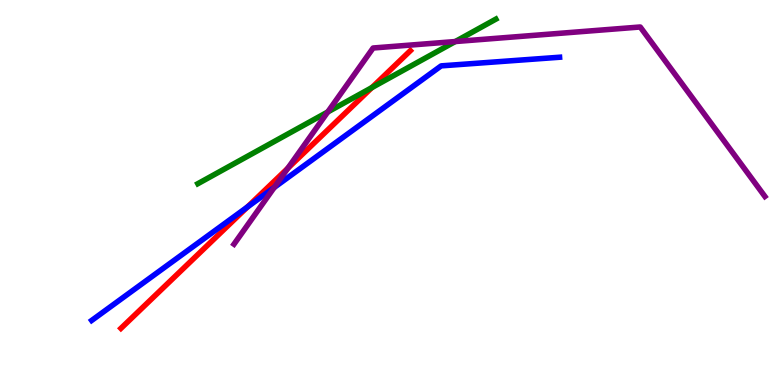[{'lines': ['blue', 'red'], 'intersections': [{'x': 3.19, 'y': 4.62}]}, {'lines': ['green', 'red'], 'intersections': [{'x': 4.8, 'y': 7.73}]}, {'lines': ['purple', 'red'], 'intersections': [{'x': 3.71, 'y': 5.63}]}, {'lines': ['blue', 'green'], 'intersections': []}, {'lines': ['blue', 'purple'], 'intersections': [{'x': 3.54, 'y': 5.13}]}, {'lines': ['green', 'purple'], 'intersections': [{'x': 4.23, 'y': 7.09}, {'x': 5.87, 'y': 8.92}]}]